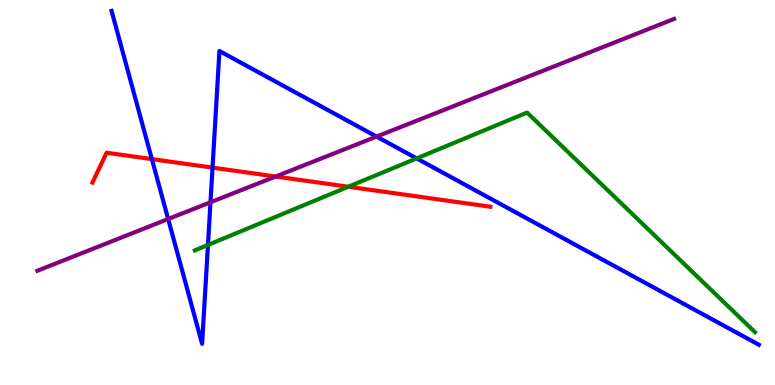[{'lines': ['blue', 'red'], 'intersections': [{'x': 1.96, 'y': 5.87}, {'x': 2.74, 'y': 5.65}]}, {'lines': ['green', 'red'], 'intersections': [{'x': 4.49, 'y': 5.15}]}, {'lines': ['purple', 'red'], 'intersections': [{'x': 3.56, 'y': 5.42}]}, {'lines': ['blue', 'green'], 'intersections': [{'x': 2.68, 'y': 3.64}, {'x': 5.38, 'y': 5.89}]}, {'lines': ['blue', 'purple'], 'intersections': [{'x': 2.17, 'y': 4.31}, {'x': 2.72, 'y': 4.75}, {'x': 4.86, 'y': 6.45}]}, {'lines': ['green', 'purple'], 'intersections': []}]